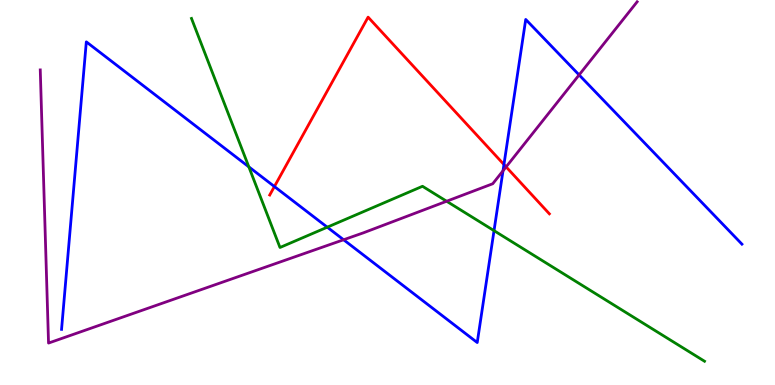[{'lines': ['blue', 'red'], 'intersections': [{'x': 3.54, 'y': 5.15}, {'x': 6.5, 'y': 5.73}]}, {'lines': ['green', 'red'], 'intersections': []}, {'lines': ['purple', 'red'], 'intersections': [{'x': 6.53, 'y': 5.67}]}, {'lines': ['blue', 'green'], 'intersections': [{'x': 3.21, 'y': 5.67}, {'x': 4.22, 'y': 4.1}, {'x': 6.37, 'y': 4.01}]}, {'lines': ['blue', 'purple'], 'intersections': [{'x': 4.43, 'y': 3.77}, {'x': 6.49, 'y': 5.56}, {'x': 7.47, 'y': 8.05}]}, {'lines': ['green', 'purple'], 'intersections': [{'x': 5.76, 'y': 4.77}]}]